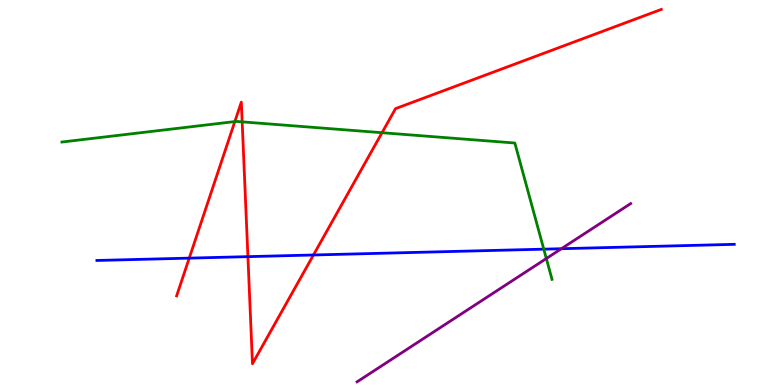[{'lines': ['blue', 'red'], 'intersections': [{'x': 2.44, 'y': 3.3}, {'x': 3.2, 'y': 3.33}, {'x': 4.04, 'y': 3.38}]}, {'lines': ['green', 'red'], 'intersections': [{'x': 3.03, 'y': 6.84}, {'x': 3.12, 'y': 6.83}, {'x': 4.93, 'y': 6.55}]}, {'lines': ['purple', 'red'], 'intersections': []}, {'lines': ['blue', 'green'], 'intersections': [{'x': 7.02, 'y': 3.53}]}, {'lines': ['blue', 'purple'], 'intersections': [{'x': 7.24, 'y': 3.54}]}, {'lines': ['green', 'purple'], 'intersections': [{'x': 7.05, 'y': 3.28}]}]